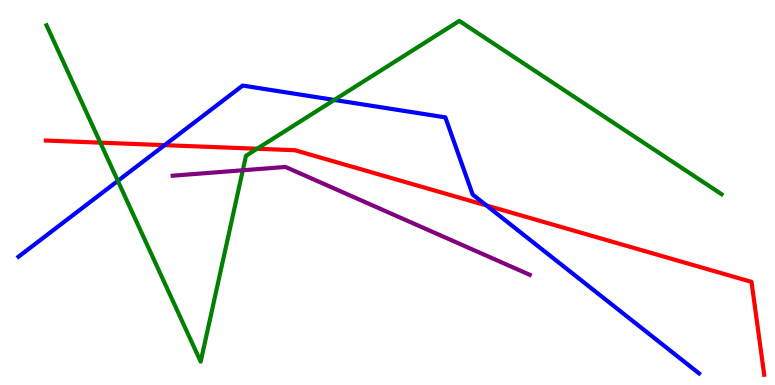[{'lines': ['blue', 'red'], 'intersections': [{'x': 2.12, 'y': 6.23}, {'x': 6.28, 'y': 4.66}]}, {'lines': ['green', 'red'], 'intersections': [{'x': 1.29, 'y': 6.29}, {'x': 3.32, 'y': 6.14}]}, {'lines': ['purple', 'red'], 'intersections': []}, {'lines': ['blue', 'green'], 'intersections': [{'x': 1.52, 'y': 5.3}, {'x': 4.31, 'y': 7.4}]}, {'lines': ['blue', 'purple'], 'intersections': []}, {'lines': ['green', 'purple'], 'intersections': [{'x': 3.13, 'y': 5.58}]}]